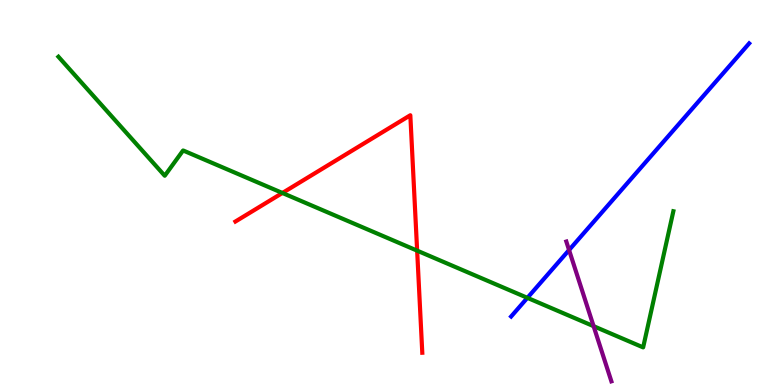[{'lines': ['blue', 'red'], 'intersections': []}, {'lines': ['green', 'red'], 'intersections': [{'x': 3.64, 'y': 4.99}, {'x': 5.38, 'y': 3.49}]}, {'lines': ['purple', 'red'], 'intersections': []}, {'lines': ['blue', 'green'], 'intersections': [{'x': 6.81, 'y': 2.26}]}, {'lines': ['blue', 'purple'], 'intersections': [{'x': 7.34, 'y': 3.51}]}, {'lines': ['green', 'purple'], 'intersections': [{'x': 7.66, 'y': 1.53}]}]